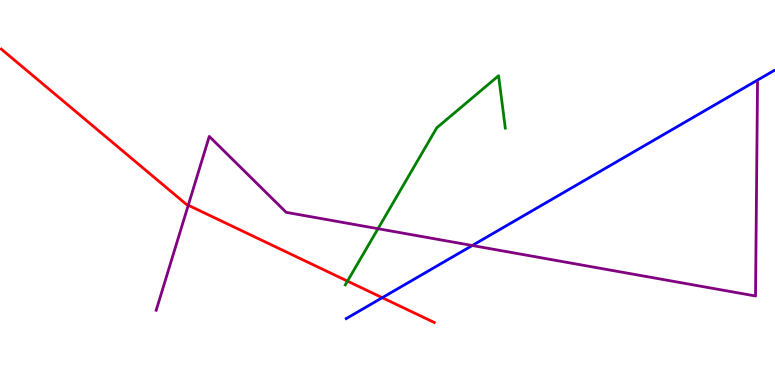[{'lines': ['blue', 'red'], 'intersections': [{'x': 4.93, 'y': 2.27}]}, {'lines': ['green', 'red'], 'intersections': [{'x': 4.48, 'y': 2.7}]}, {'lines': ['purple', 'red'], 'intersections': [{'x': 2.43, 'y': 4.67}]}, {'lines': ['blue', 'green'], 'intersections': []}, {'lines': ['blue', 'purple'], 'intersections': [{'x': 6.09, 'y': 3.62}]}, {'lines': ['green', 'purple'], 'intersections': [{'x': 4.88, 'y': 4.06}]}]